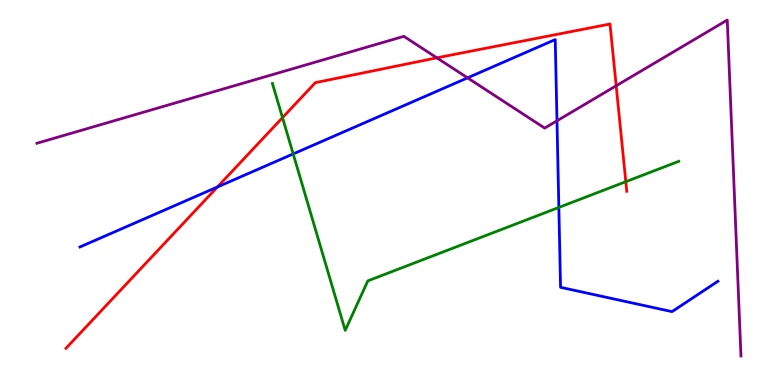[{'lines': ['blue', 'red'], 'intersections': [{'x': 2.81, 'y': 5.14}]}, {'lines': ['green', 'red'], 'intersections': [{'x': 3.65, 'y': 6.94}, {'x': 8.07, 'y': 5.28}]}, {'lines': ['purple', 'red'], 'intersections': [{'x': 5.64, 'y': 8.5}, {'x': 7.95, 'y': 7.77}]}, {'lines': ['blue', 'green'], 'intersections': [{'x': 3.78, 'y': 6.0}, {'x': 7.21, 'y': 4.61}]}, {'lines': ['blue', 'purple'], 'intersections': [{'x': 6.03, 'y': 7.98}, {'x': 7.19, 'y': 6.86}]}, {'lines': ['green', 'purple'], 'intersections': []}]